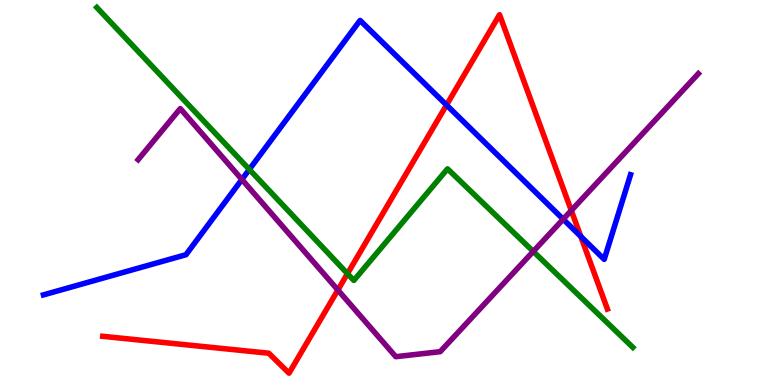[{'lines': ['blue', 'red'], 'intersections': [{'x': 5.76, 'y': 7.27}, {'x': 7.49, 'y': 3.86}]}, {'lines': ['green', 'red'], 'intersections': [{'x': 4.48, 'y': 2.89}]}, {'lines': ['purple', 'red'], 'intersections': [{'x': 4.36, 'y': 2.47}, {'x': 7.37, 'y': 4.53}]}, {'lines': ['blue', 'green'], 'intersections': [{'x': 3.22, 'y': 5.6}]}, {'lines': ['blue', 'purple'], 'intersections': [{'x': 3.12, 'y': 5.34}, {'x': 7.27, 'y': 4.31}]}, {'lines': ['green', 'purple'], 'intersections': [{'x': 6.88, 'y': 3.47}]}]